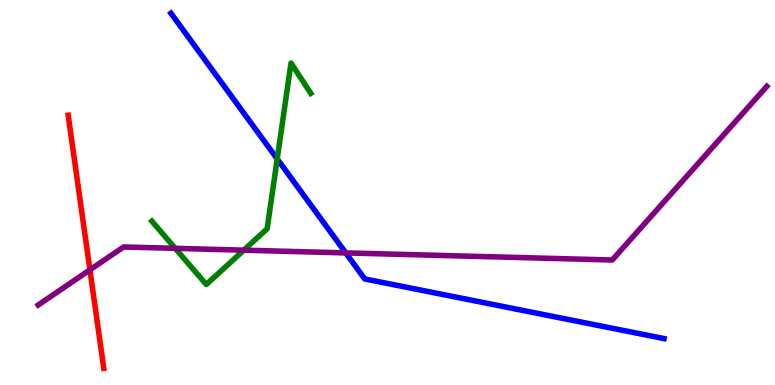[{'lines': ['blue', 'red'], 'intersections': []}, {'lines': ['green', 'red'], 'intersections': []}, {'lines': ['purple', 'red'], 'intersections': [{'x': 1.16, 'y': 2.99}]}, {'lines': ['blue', 'green'], 'intersections': [{'x': 3.58, 'y': 5.87}]}, {'lines': ['blue', 'purple'], 'intersections': [{'x': 4.46, 'y': 3.43}]}, {'lines': ['green', 'purple'], 'intersections': [{'x': 2.26, 'y': 3.55}, {'x': 3.15, 'y': 3.5}]}]